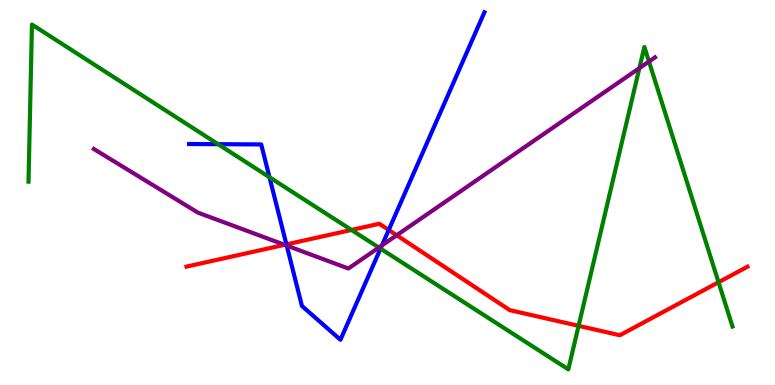[{'lines': ['blue', 'red'], 'intersections': [{'x': 3.7, 'y': 3.65}, {'x': 5.02, 'y': 4.03}]}, {'lines': ['green', 'red'], 'intersections': [{'x': 4.54, 'y': 4.03}, {'x': 7.47, 'y': 1.54}, {'x': 9.27, 'y': 2.67}]}, {'lines': ['purple', 'red'], 'intersections': [{'x': 3.67, 'y': 3.64}, {'x': 5.12, 'y': 3.89}]}, {'lines': ['blue', 'green'], 'intersections': [{'x': 2.81, 'y': 6.26}, {'x': 3.48, 'y': 5.4}, {'x': 4.91, 'y': 3.54}]}, {'lines': ['blue', 'purple'], 'intersections': [{'x': 3.7, 'y': 3.62}, {'x': 4.93, 'y': 3.63}]}, {'lines': ['green', 'purple'], 'intersections': [{'x': 4.89, 'y': 3.57}, {'x': 8.25, 'y': 8.23}, {'x': 8.37, 'y': 8.4}]}]